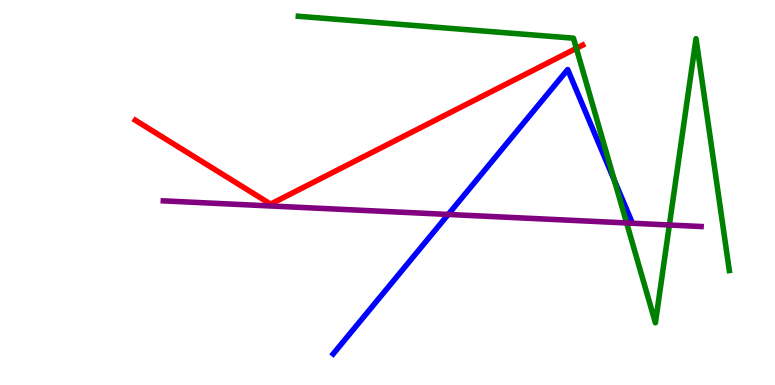[{'lines': ['blue', 'red'], 'intersections': []}, {'lines': ['green', 'red'], 'intersections': [{'x': 7.44, 'y': 8.75}]}, {'lines': ['purple', 'red'], 'intersections': []}, {'lines': ['blue', 'green'], 'intersections': [{'x': 7.93, 'y': 5.31}]}, {'lines': ['blue', 'purple'], 'intersections': [{'x': 5.78, 'y': 4.43}]}, {'lines': ['green', 'purple'], 'intersections': [{'x': 8.09, 'y': 4.21}, {'x': 8.64, 'y': 4.16}]}]